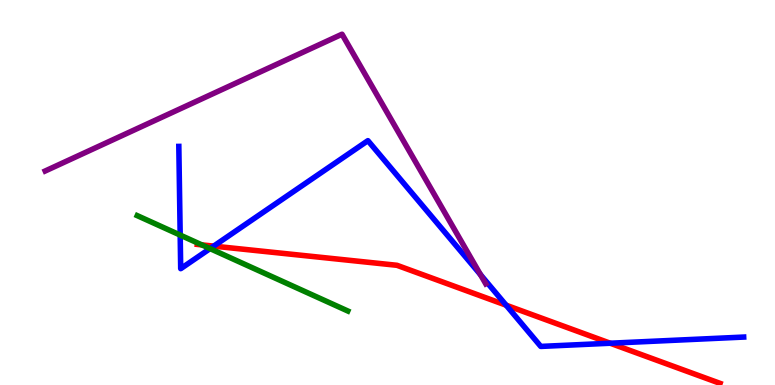[{'lines': ['blue', 'red'], 'intersections': [{'x': 2.76, 'y': 3.61}, {'x': 6.53, 'y': 2.07}, {'x': 7.87, 'y': 1.09}]}, {'lines': ['green', 'red'], 'intersections': [{'x': 2.6, 'y': 3.64}]}, {'lines': ['purple', 'red'], 'intersections': []}, {'lines': ['blue', 'green'], 'intersections': [{'x': 2.32, 'y': 3.89}, {'x': 2.71, 'y': 3.54}]}, {'lines': ['blue', 'purple'], 'intersections': [{'x': 6.2, 'y': 2.87}]}, {'lines': ['green', 'purple'], 'intersections': []}]